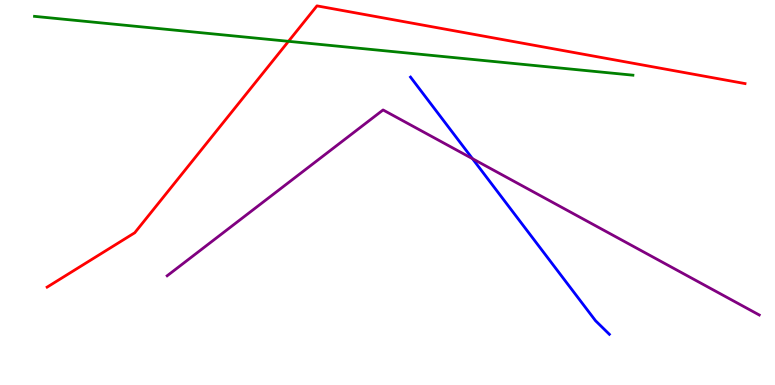[{'lines': ['blue', 'red'], 'intersections': []}, {'lines': ['green', 'red'], 'intersections': [{'x': 3.72, 'y': 8.93}]}, {'lines': ['purple', 'red'], 'intersections': []}, {'lines': ['blue', 'green'], 'intersections': []}, {'lines': ['blue', 'purple'], 'intersections': [{'x': 6.1, 'y': 5.88}]}, {'lines': ['green', 'purple'], 'intersections': []}]